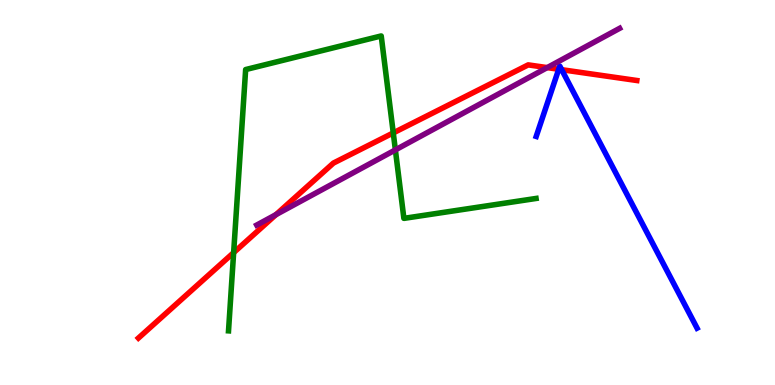[{'lines': ['blue', 'red'], 'intersections': [{'x': 7.21, 'y': 8.2}, {'x': 7.25, 'y': 8.19}]}, {'lines': ['green', 'red'], 'intersections': [{'x': 3.01, 'y': 3.44}, {'x': 5.07, 'y': 6.55}]}, {'lines': ['purple', 'red'], 'intersections': [{'x': 3.56, 'y': 4.43}, {'x': 7.06, 'y': 8.24}]}, {'lines': ['blue', 'green'], 'intersections': []}, {'lines': ['blue', 'purple'], 'intersections': []}, {'lines': ['green', 'purple'], 'intersections': [{'x': 5.1, 'y': 6.11}]}]